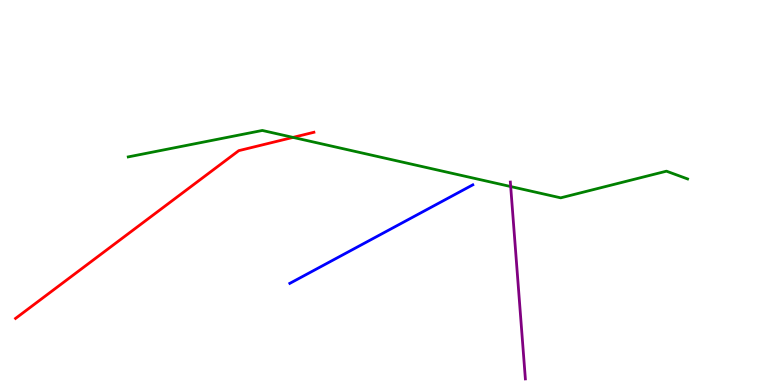[{'lines': ['blue', 'red'], 'intersections': []}, {'lines': ['green', 'red'], 'intersections': [{'x': 3.78, 'y': 6.43}]}, {'lines': ['purple', 'red'], 'intersections': []}, {'lines': ['blue', 'green'], 'intersections': []}, {'lines': ['blue', 'purple'], 'intersections': []}, {'lines': ['green', 'purple'], 'intersections': [{'x': 6.59, 'y': 5.15}]}]